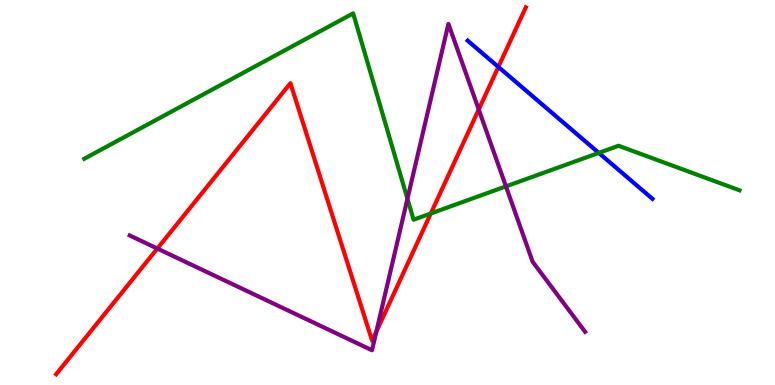[{'lines': ['blue', 'red'], 'intersections': [{'x': 6.43, 'y': 8.26}]}, {'lines': ['green', 'red'], 'intersections': [{'x': 5.56, 'y': 4.46}]}, {'lines': ['purple', 'red'], 'intersections': [{'x': 2.03, 'y': 3.54}, {'x': 4.86, 'y': 1.39}, {'x': 6.18, 'y': 7.16}]}, {'lines': ['blue', 'green'], 'intersections': [{'x': 7.73, 'y': 6.03}]}, {'lines': ['blue', 'purple'], 'intersections': []}, {'lines': ['green', 'purple'], 'intersections': [{'x': 5.26, 'y': 4.84}, {'x': 6.53, 'y': 5.16}]}]